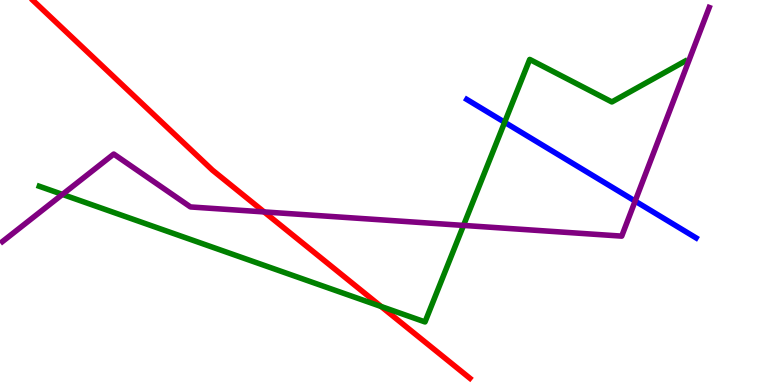[{'lines': ['blue', 'red'], 'intersections': []}, {'lines': ['green', 'red'], 'intersections': [{'x': 4.92, 'y': 2.04}]}, {'lines': ['purple', 'red'], 'intersections': [{'x': 3.41, 'y': 4.5}]}, {'lines': ['blue', 'green'], 'intersections': [{'x': 6.51, 'y': 6.82}]}, {'lines': ['blue', 'purple'], 'intersections': [{'x': 8.2, 'y': 4.78}]}, {'lines': ['green', 'purple'], 'intersections': [{'x': 0.806, 'y': 4.95}, {'x': 5.98, 'y': 4.14}]}]